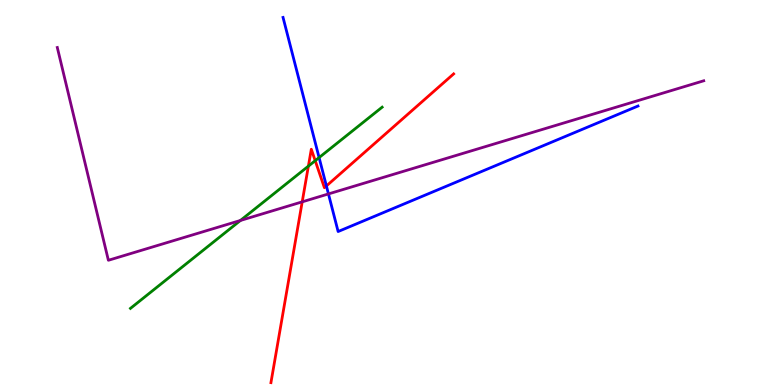[{'lines': ['blue', 'red'], 'intersections': [{'x': 4.21, 'y': 5.17}]}, {'lines': ['green', 'red'], 'intersections': [{'x': 3.98, 'y': 5.68}, {'x': 4.07, 'y': 5.83}]}, {'lines': ['purple', 'red'], 'intersections': [{'x': 3.9, 'y': 4.76}]}, {'lines': ['blue', 'green'], 'intersections': [{'x': 4.12, 'y': 5.91}]}, {'lines': ['blue', 'purple'], 'intersections': [{'x': 4.24, 'y': 4.96}]}, {'lines': ['green', 'purple'], 'intersections': [{'x': 3.1, 'y': 4.27}]}]